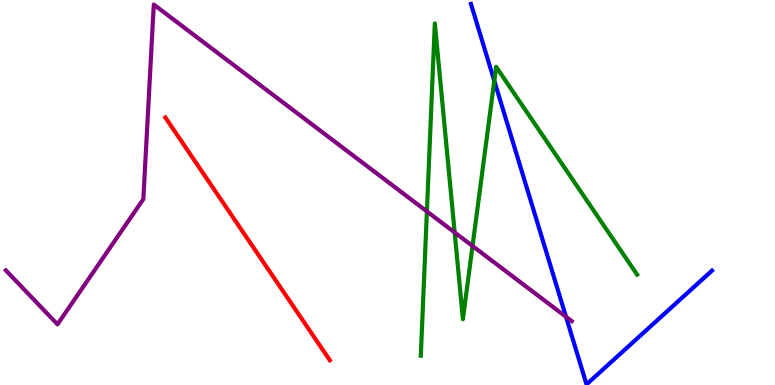[{'lines': ['blue', 'red'], 'intersections': []}, {'lines': ['green', 'red'], 'intersections': []}, {'lines': ['purple', 'red'], 'intersections': []}, {'lines': ['blue', 'green'], 'intersections': [{'x': 6.38, 'y': 7.9}]}, {'lines': ['blue', 'purple'], 'intersections': [{'x': 7.3, 'y': 1.77}]}, {'lines': ['green', 'purple'], 'intersections': [{'x': 5.51, 'y': 4.51}, {'x': 5.87, 'y': 3.96}, {'x': 6.1, 'y': 3.61}]}]